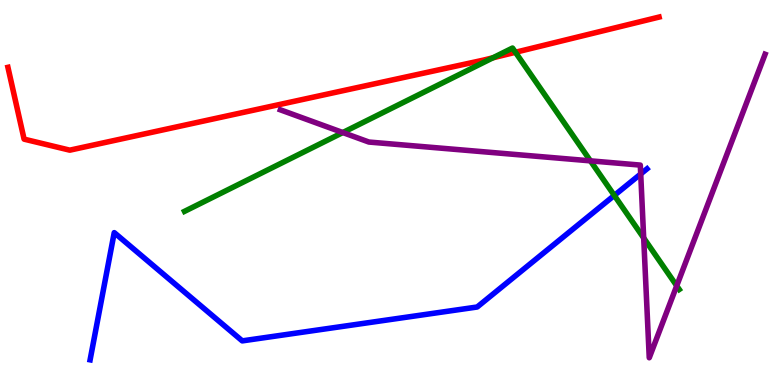[{'lines': ['blue', 'red'], 'intersections': []}, {'lines': ['green', 'red'], 'intersections': [{'x': 6.36, 'y': 8.5}, {'x': 6.65, 'y': 8.64}]}, {'lines': ['purple', 'red'], 'intersections': []}, {'lines': ['blue', 'green'], 'intersections': [{'x': 7.93, 'y': 4.92}]}, {'lines': ['blue', 'purple'], 'intersections': [{'x': 8.27, 'y': 5.48}]}, {'lines': ['green', 'purple'], 'intersections': [{'x': 4.42, 'y': 6.56}, {'x': 7.62, 'y': 5.82}, {'x': 8.31, 'y': 3.82}, {'x': 8.73, 'y': 2.58}]}]